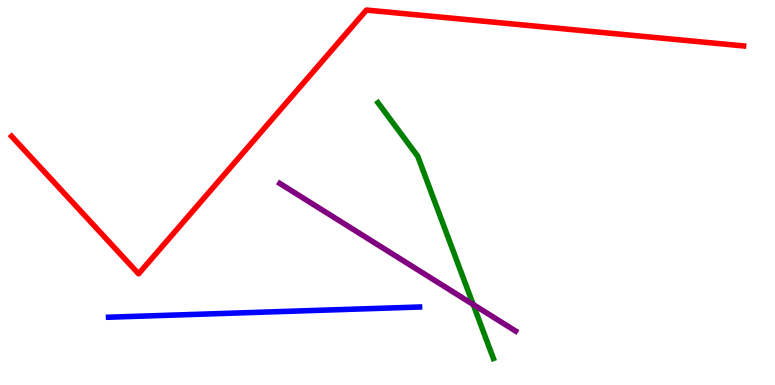[{'lines': ['blue', 'red'], 'intersections': []}, {'lines': ['green', 'red'], 'intersections': []}, {'lines': ['purple', 'red'], 'intersections': []}, {'lines': ['blue', 'green'], 'intersections': []}, {'lines': ['blue', 'purple'], 'intersections': []}, {'lines': ['green', 'purple'], 'intersections': [{'x': 6.11, 'y': 2.09}]}]